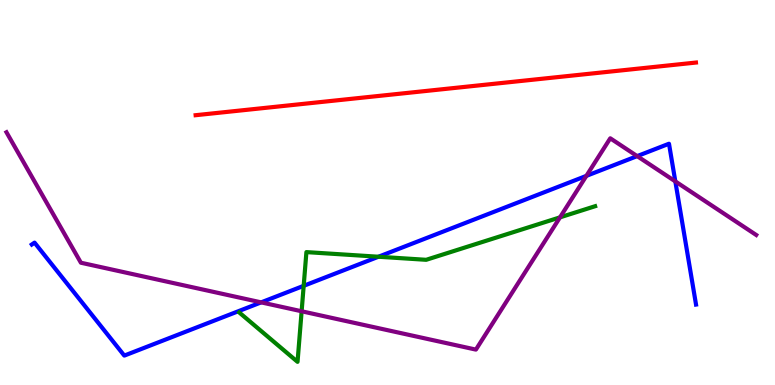[{'lines': ['blue', 'red'], 'intersections': []}, {'lines': ['green', 'red'], 'intersections': []}, {'lines': ['purple', 'red'], 'intersections': []}, {'lines': ['blue', 'green'], 'intersections': [{'x': 3.92, 'y': 2.58}, {'x': 4.88, 'y': 3.33}]}, {'lines': ['blue', 'purple'], 'intersections': [{'x': 3.37, 'y': 2.15}, {'x': 7.57, 'y': 5.43}, {'x': 8.22, 'y': 5.95}, {'x': 8.71, 'y': 5.29}]}, {'lines': ['green', 'purple'], 'intersections': [{'x': 3.89, 'y': 1.92}, {'x': 7.23, 'y': 4.35}]}]